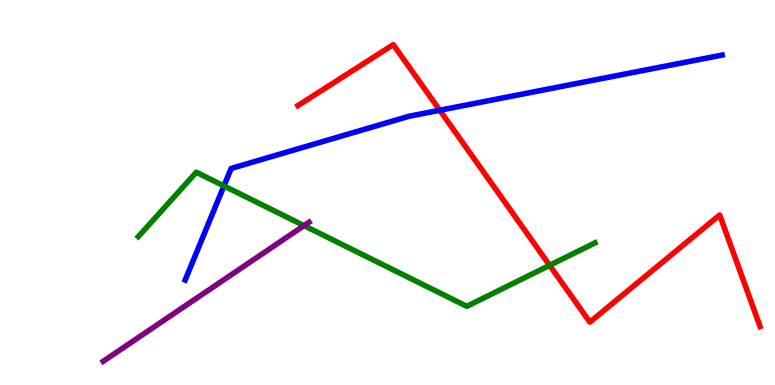[{'lines': ['blue', 'red'], 'intersections': [{'x': 5.67, 'y': 7.14}]}, {'lines': ['green', 'red'], 'intersections': [{'x': 7.09, 'y': 3.11}]}, {'lines': ['purple', 'red'], 'intersections': []}, {'lines': ['blue', 'green'], 'intersections': [{'x': 2.89, 'y': 5.17}]}, {'lines': ['blue', 'purple'], 'intersections': []}, {'lines': ['green', 'purple'], 'intersections': [{'x': 3.92, 'y': 4.14}]}]